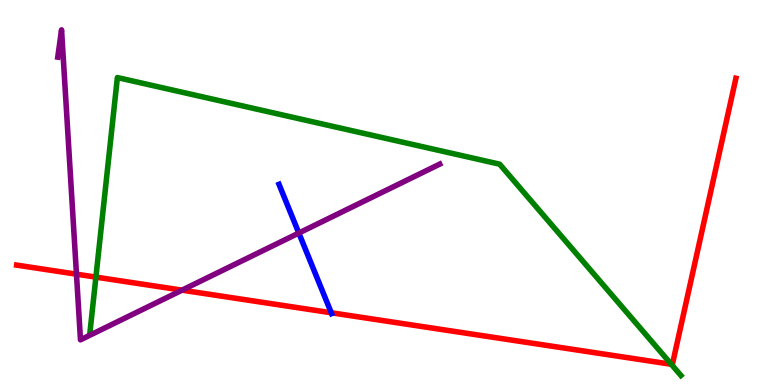[{'lines': ['blue', 'red'], 'intersections': [{'x': 4.27, 'y': 1.88}]}, {'lines': ['green', 'red'], 'intersections': [{'x': 1.24, 'y': 2.8}, {'x': 8.66, 'y': 0.538}]}, {'lines': ['purple', 'red'], 'intersections': [{'x': 0.987, 'y': 2.88}, {'x': 2.35, 'y': 2.46}]}, {'lines': ['blue', 'green'], 'intersections': []}, {'lines': ['blue', 'purple'], 'intersections': [{'x': 3.86, 'y': 3.95}]}, {'lines': ['green', 'purple'], 'intersections': []}]